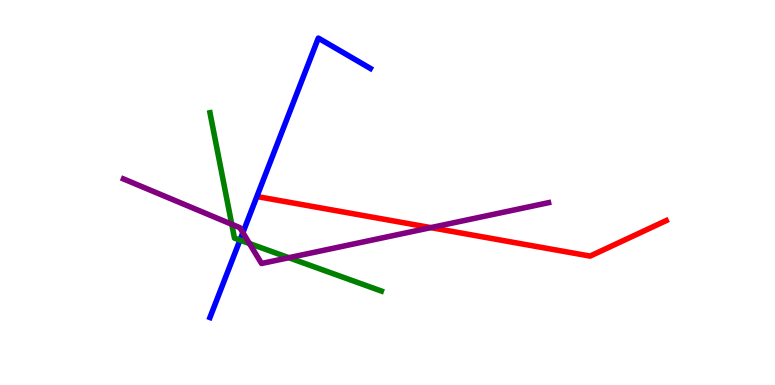[{'lines': ['blue', 'red'], 'intersections': []}, {'lines': ['green', 'red'], 'intersections': []}, {'lines': ['purple', 'red'], 'intersections': [{'x': 5.56, 'y': 4.09}]}, {'lines': ['blue', 'green'], 'intersections': [{'x': 3.1, 'y': 3.76}]}, {'lines': ['blue', 'purple'], 'intersections': [{'x': 3.13, 'y': 3.96}]}, {'lines': ['green', 'purple'], 'intersections': [{'x': 2.99, 'y': 4.17}, {'x': 3.22, 'y': 3.67}, {'x': 3.73, 'y': 3.31}]}]